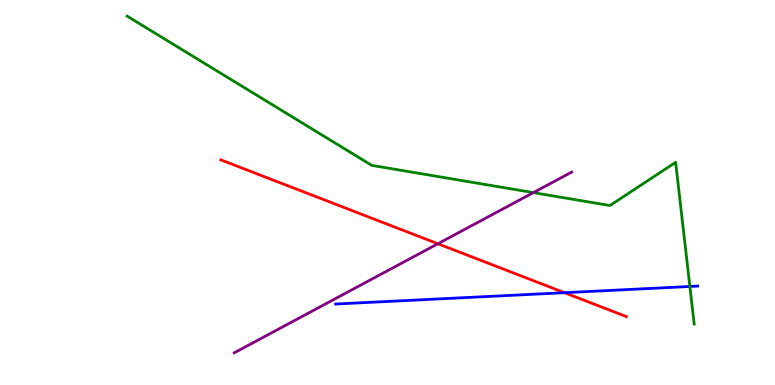[{'lines': ['blue', 'red'], 'intersections': [{'x': 7.28, 'y': 2.4}]}, {'lines': ['green', 'red'], 'intersections': []}, {'lines': ['purple', 'red'], 'intersections': [{'x': 5.65, 'y': 3.67}]}, {'lines': ['blue', 'green'], 'intersections': [{'x': 8.9, 'y': 2.56}]}, {'lines': ['blue', 'purple'], 'intersections': []}, {'lines': ['green', 'purple'], 'intersections': [{'x': 6.88, 'y': 5.0}]}]